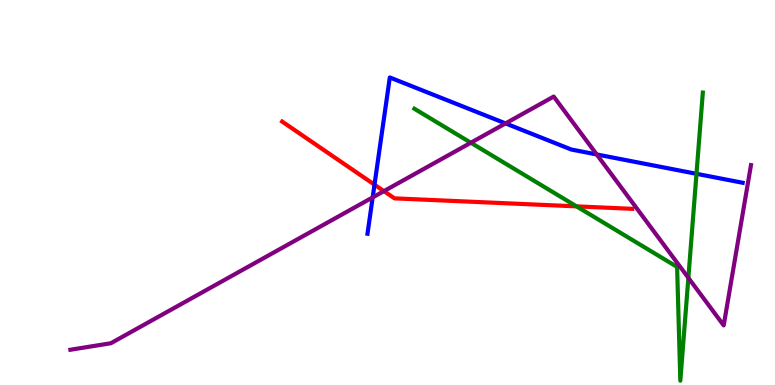[{'lines': ['blue', 'red'], 'intersections': [{'x': 4.83, 'y': 5.2}]}, {'lines': ['green', 'red'], 'intersections': [{'x': 7.44, 'y': 4.64}]}, {'lines': ['purple', 'red'], 'intersections': [{'x': 4.95, 'y': 5.04}]}, {'lines': ['blue', 'green'], 'intersections': [{'x': 8.99, 'y': 5.49}]}, {'lines': ['blue', 'purple'], 'intersections': [{'x': 4.81, 'y': 4.87}, {'x': 6.52, 'y': 6.79}, {'x': 7.7, 'y': 5.99}]}, {'lines': ['green', 'purple'], 'intersections': [{'x': 6.08, 'y': 6.29}, {'x': 8.88, 'y': 2.78}]}]